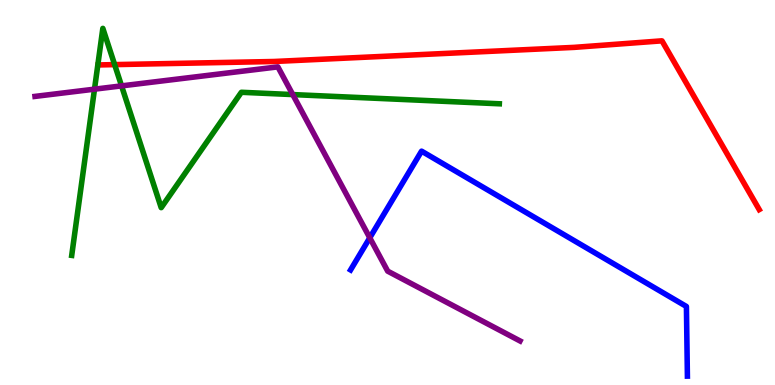[{'lines': ['blue', 'red'], 'intersections': []}, {'lines': ['green', 'red'], 'intersections': [{'x': 1.48, 'y': 8.32}]}, {'lines': ['purple', 'red'], 'intersections': []}, {'lines': ['blue', 'green'], 'intersections': []}, {'lines': ['blue', 'purple'], 'intersections': [{'x': 4.77, 'y': 3.82}]}, {'lines': ['green', 'purple'], 'intersections': [{'x': 1.22, 'y': 7.68}, {'x': 1.57, 'y': 7.77}, {'x': 3.78, 'y': 7.54}]}]